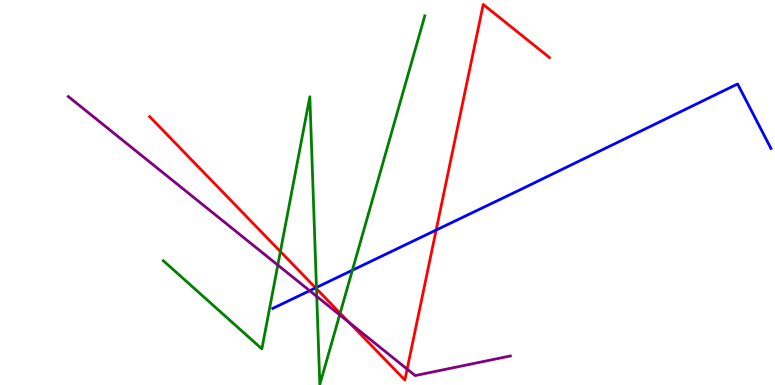[{'lines': ['blue', 'red'], 'intersections': [{'x': 4.07, 'y': 2.52}, {'x': 5.63, 'y': 4.02}]}, {'lines': ['green', 'red'], 'intersections': [{'x': 3.62, 'y': 3.47}, {'x': 4.08, 'y': 2.5}, {'x': 4.39, 'y': 1.86}]}, {'lines': ['purple', 'red'], 'intersections': [{'x': 4.5, 'y': 1.63}, {'x': 5.25, 'y': 0.413}]}, {'lines': ['blue', 'green'], 'intersections': [{'x': 4.08, 'y': 2.53}, {'x': 4.55, 'y': 2.98}]}, {'lines': ['blue', 'purple'], 'intersections': [{'x': 4.0, 'y': 2.45}]}, {'lines': ['green', 'purple'], 'intersections': [{'x': 3.58, 'y': 3.11}, {'x': 4.09, 'y': 2.3}, {'x': 4.38, 'y': 1.82}]}]